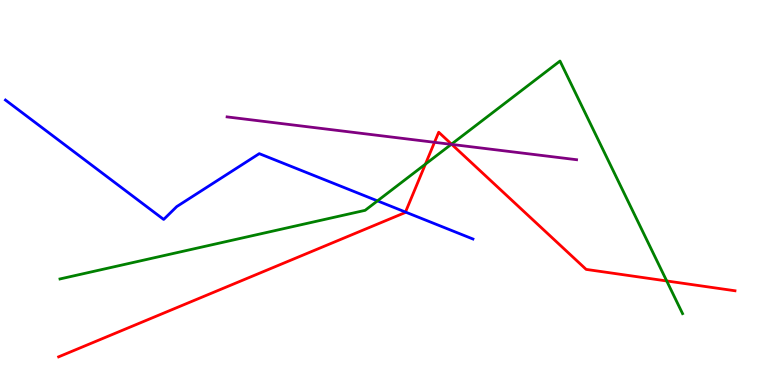[{'lines': ['blue', 'red'], 'intersections': [{'x': 5.23, 'y': 4.49}]}, {'lines': ['green', 'red'], 'intersections': [{'x': 5.49, 'y': 5.74}, {'x': 5.83, 'y': 6.26}, {'x': 8.6, 'y': 2.7}]}, {'lines': ['purple', 'red'], 'intersections': [{'x': 5.61, 'y': 6.3}, {'x': 5.83, 'y': 6.25}]}, {'lines': ['blue', 'green'], 'intersections': [{'x': 4.87, 'y': 4.78}]}, {'lines': ['blue', 'purple'], 'intersections': []}, {'lines': ['green', 'purple'], 'intersections': [{'x': 5.82, 'y': 6.25}]}]